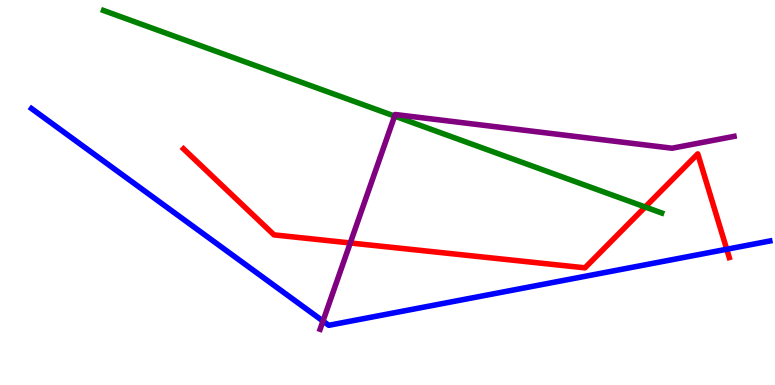[{'lines': ['blue', 'red'], 'intersections': [{'x': 9.38, 'y': 3.53}]}, {'lines': ['green', 'red'], 'intersections': [{'x': 8.33, 'y': 4.62}]}, {'lines': ['purple', 'red'], 'intersections': [{'x': 4.52, 'y': 3.69}]}, {'lines': ['blue', 'green'], 'intersections': []}, {'lines': ['blue', 'purple'], 'intersections': [{'x': 4.17, 'y': 1.66}]}, {'lines': ['green', 'purple'], 'intersections': [{'x': 5.09, 'y': 6.98}]}]